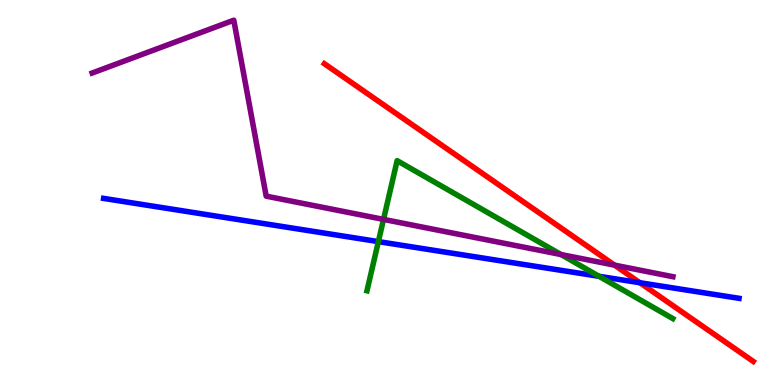[{'lines': ['blue', 'red'], 'intersections': [{'x': 8.26, 'y': 2.66}]}, {'lines': ['green', 'red'], 'intersections': []}, {'lines': ['purple', 'red'], 'intersections': [{'x': 7.93, 'y': 3.11}]}, {'lines': ['blue', 'green'], 'intersections': [{'x': 4.88, 'y': 3.72}, {'x': 7.73, 'y': 2.82}]}, {'lines': ['blue', 'purple'], 'intersections': []}, {'lines': ['green', 'purple'], 'intersections': [{'x': 4.95, 'y': 4.3}, {'x': 7.24, 'y': 3.39}]}]